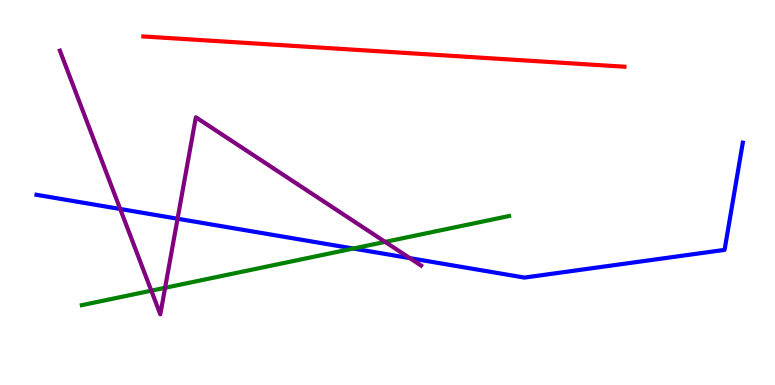[{'lines': ['blue', 'red'], 'intersections': []}, {'lines': ['green', 'red'], 'intersections': []}, {'lines': ['purple', 'red'], 'intersections': []}, {'lines': ['blue', 'green'], 'intersections': [{'x': 4.56, 'y': 3.54}]}, {'lines': ['blue', 'purple'], 'intersections': [{'x': 1.55, 'y': 4.57}, {'x': 2.29, 'y': 4.32}, {'x': 5.29, 'y': 3.3}]}, {'lines': ['green', 'purple'], 'intersections': [{'x': 1.95, 'y': 2.45}, {'x': 2.13, 'y': 2.52}, {'x': 4.97, 'y': 3.72}]}]